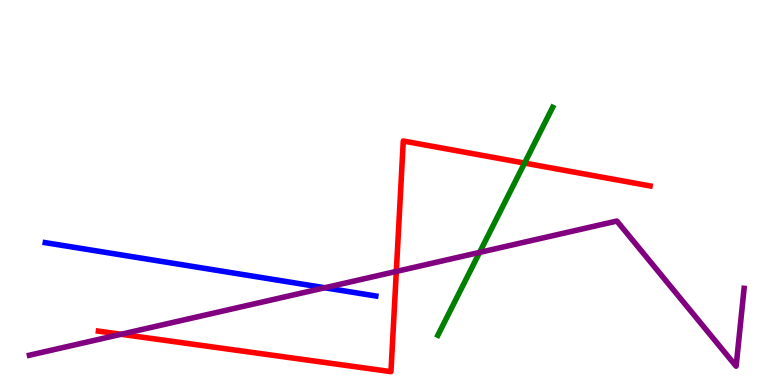[{'lines': ['blue', 'red'], 'intersections': []}, {'lines': ['green', 'red'], 'intersections': [{'x': 6.77, 'y': 5.76}]}, {'lines': ['purple', 'red'], 'intersections': [{'x': 1.56, 'y': 1.32}, {'x': 5.11, 'y': 2.95}]}, {'lines': ['blue', 'green'], 'intersections': []}, {'lines': ['blue', 'purple'], 'intersections': [{'x': 4.19, 'y': 2.53}]}, {'lines': ['green', 'purple'], 'intersections': [{'x': 6.19, 'y': 3.44}]}]